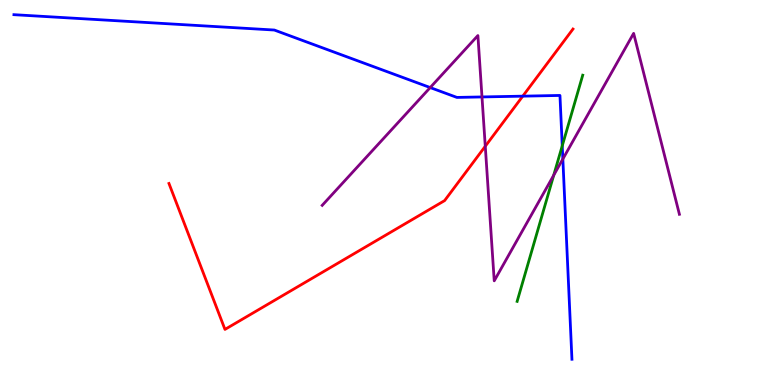[{'lines': ['blue', 'red'], 'intersections': [{'x': 6.75, 'y': 7.5}]}, {'lines': ['green', 'red'], 'intersections': []}, {'lines': ['purple', 'red'], 'intersections': [{'x': 6.26, 'y': 6.2}]}, {'lines': ['blue', 'green'], 'intersections': [{'x': 7.25, 'y': 6.21}]}, {'lines': ['blue', 'purple'], 'intersections': [{'x': 5.55, 'y': 7.73}, {'x': 6.22, 'y': 7.48}, {'x': 7.26, 'y': 5.87}]}, {'lines': ['green', 'purple'], 'intersections': [{'x': 7.14, 'y': 5.45}]}]